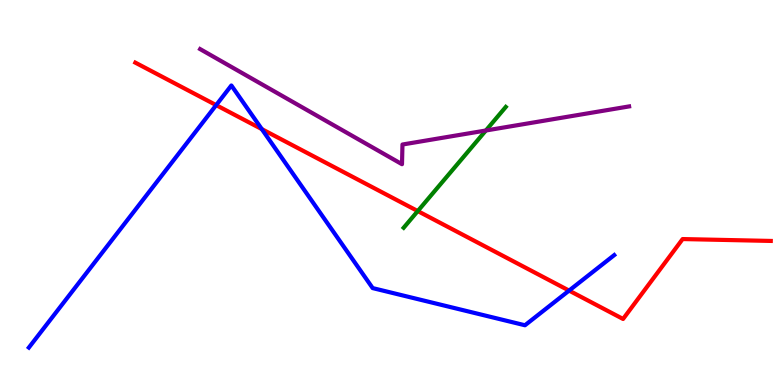[{'lines': ['blue', 'red'], 'intersections': [{'x': 2.79, 'y': 7.27}, {'x': 3.38, 'y': 6.65}, {'x': 7.34, 'y': 2.45}]}, {'lines': ['green', 'red'], 'intersections': [{'x': 5.39, 'y': 4.52}]}, {'lines': ['purple', 'red'], 'intersections': []}, {'lines': ['blue', 'green'], 'intersections': []}, {'lines': ['blue', 'purple'], 'intersections': []}, {'lines': ['green', 'purple'], 'intersections': [{'x': 6.27, 'y': 6.61}]}]